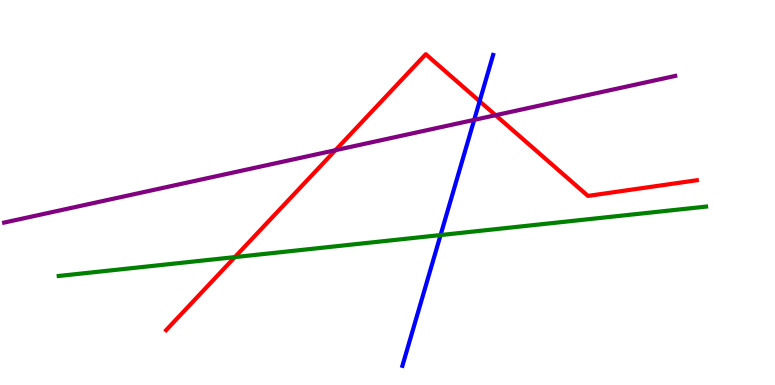[{'lines': ['blue', 'red'], 'intersections': [{'x': 6.19, 'y': 7.37}]}, {'lines': ['green', 'red'], 'intersections': [{'x': 3.03, 'y': 3.32}]}, {'lines': ['purple', 'red'], 'intersections': [{'x': 4.33, 'y': 6.1}, {'x': 6.39, 'y': 7.01}]}, {'lines': ['blue', 'green'], 'intersections': [{'x': 5.68, 'y': 3.89}]}, {'lines': ['blue', 'purple'], 'intersections': [{'x': 6.12, 'y': 6.89}]}, {'lines': ['green', 'purple'], 'intersections': []}]